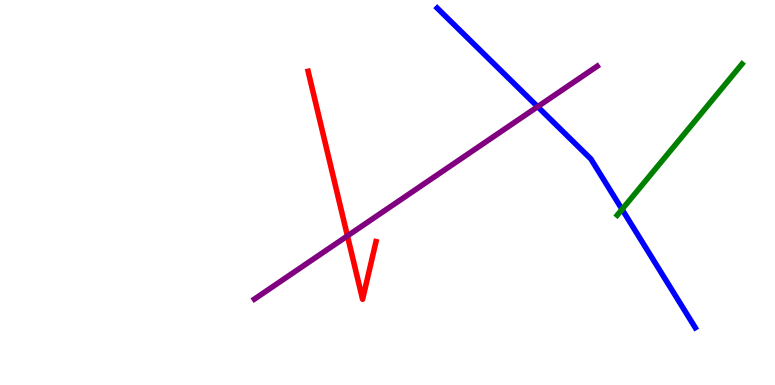[{'lines': ['blue', 'red'], 'intersections': []}, {'lines': ['green', 'red'], 'intersections': []}, {'lines': ['purple', 'red'], 'intersections': [{'x': 4.48, 'y': 3.87}]}, {'lines': ['blue', 'green'], 'intersections': [{'x': 8.03, 'y': 4.56}]}, {'lines': ['blue', 'purple'], 'intersections': [{'x': 6.94, 'y': 7.23}]}, {'lines': ['green', 'purple'], 'intersections': []}]